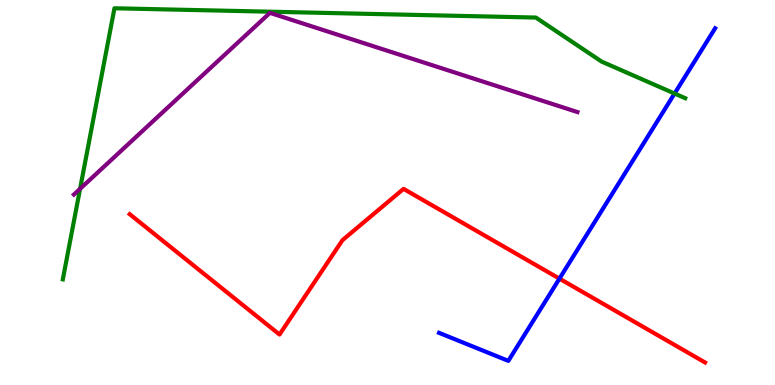[{'lines': ['blue', 'red'], 'intersections': [{'x': 7.22, 'y': 2.76}]}, {'lines': ['green', 'red'], 'intersections': []}, {'lines': ['purple', 'red'], 'intersections': []}, {'lines': ['blue', 'green'], 'intersections': [{'x': 8.7, 'y': 7.57}]}, {'lines': ['blue', 'purple'], 'intersections': []}, {'lines': ['green', 'purple'], 'intersections': [{'x': 1.03, 'y': 5.1}]}]